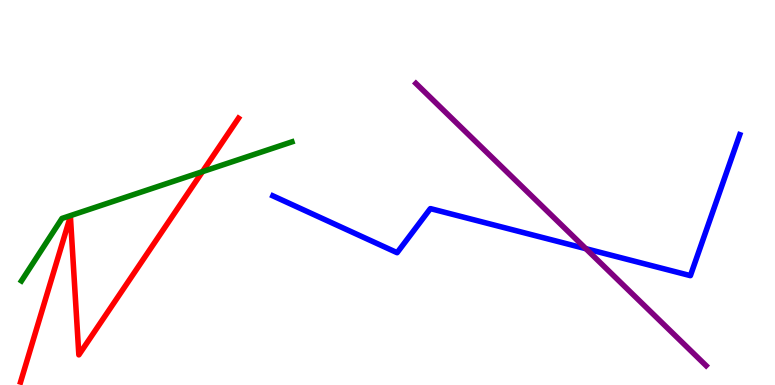[{'lines': ['blue', 'red'], 'intersections': []}, {'lines': ['green', 'red'], 'intersections': [{'x': 2.61, 'y': 5.54}]}, {'lines': ['purple', 'red'], 'intersections': []}, {'lines': ['blue', 'green'], 'intersections': []}, {'lines': ['blue', 'purple'], 'intersections': [{'x': 7.56, 'y': 3.54}]}, {'lines': ['green', 'purple'], 'intersections': []}]